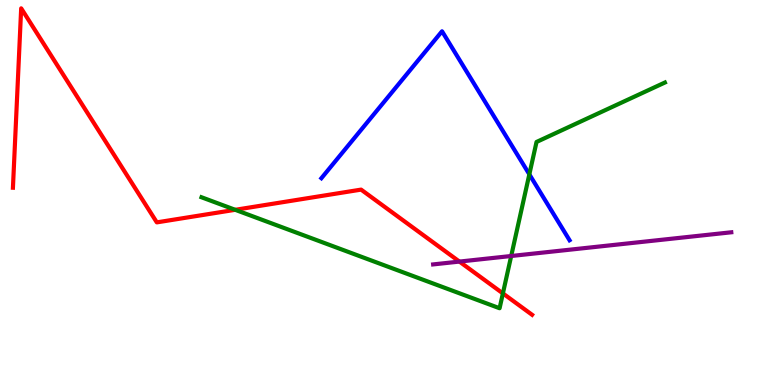[{'lines': ['blue', 'red'], 'intersections': []}, {'lines': ['green', 'red'], 'intersections': [{'x': 3.03, 'y': 4.55}, {'x': 6.49, 'y': 2.38}]}, {'lines': ['purple', 'red'], 'intersections': [{'x': 5.93, 'y': 3.21}]}, {'lines': ['blue', 'green'], 'intersections': [{'x': 6.83, 'y': 5.47}]}, {'lines': ['blue', 'purple'], 'intersections': []}, {'lines': ['green', 'purple'], 'intersections': [{'x': 6.6, 'y': 3.35}]}]